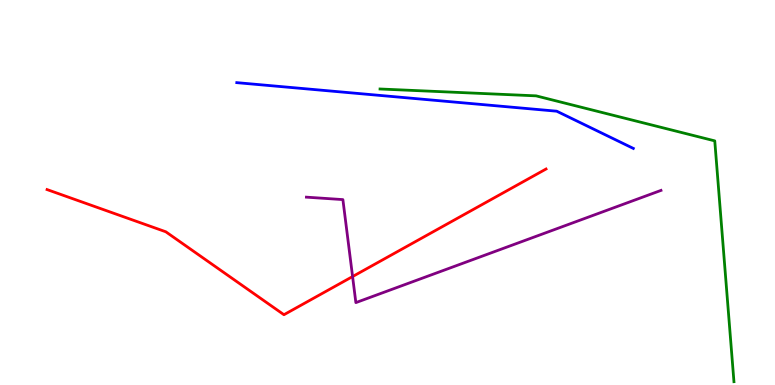[{'lines': ['blue', 'red'], 'intersections': []}, {'lines': ['green', 'red'], 'intersections': []}, {'lines': ['purple', 'red'], 'intersections': [{'x': 4.55, 'y': 2.82}]}, {'lines': ['blue', 'green'], 'intersections': []}, {'lines': ['blue', 'purple'], 'intersections': []}, {'lines': ['green', 'purple'], 'intersections': []}]